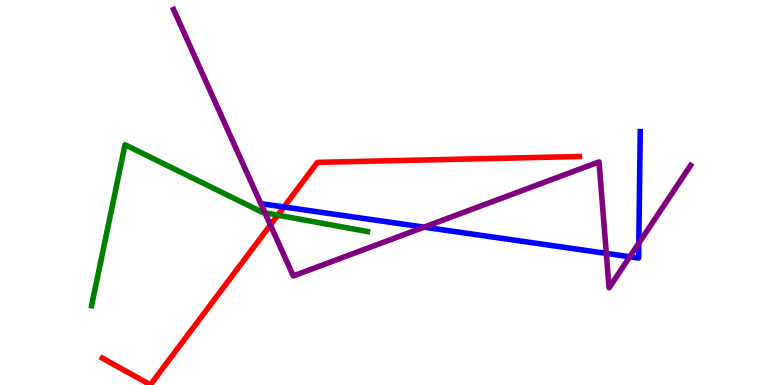[{'lines': ['blue', 'red'], 'intersections': [{'x': 3.66, 'y': 4.62}]}, {'lines': ['green', 'red'], 'intersections': [{'x': 3.58, 'y': 4.41}]}, {'lines': ['purple', 'red'], 'intersections': [{'x': 3.49, 'y': 4.16}]}, {'lines': ['blue', 'green'], 'intersections': []}, {'lines': ['blue', 'purple'], 'intersections': [{'x': 5.47, 'y': 4.1}, {'x': 7.82, 'y': 3.42}, {'x': 8.13, 'y': 3.33}, {'x': 8.24, 'y': 3.68}]}, {'lines': ['green', 'purple'], 'intersections': [{'x': 3.42, 'y': 4.47}]}]